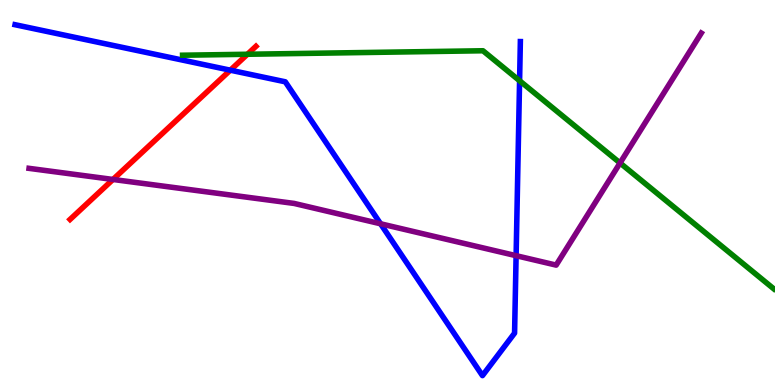[{'lines': ['blue', 'red'], 'intersections': [{'x': 2.97, 'y': 8.18}]}, {'lines': ['green', 'red'], 'intersections': [{'x': 3.19, 'y': 8.59}]}, {'lines': ['purple', 'red'], 'intersections': [{'x': 1.46, 'y': 5.34}]}, {'lines': ['blue', 'green'], 'intersections': [{'x': 6.7, 'y': 7.9}]}, {'lines': ['blue', 'purple'], 'intersections': [{'x': 4.91, 'y': 4.19}, {'x': 6.66, 'y': 3.36}]}, {'lines': ['green', 'purple'], 'intersections': [{'x': 8.0, 'y': 5.77}]}]